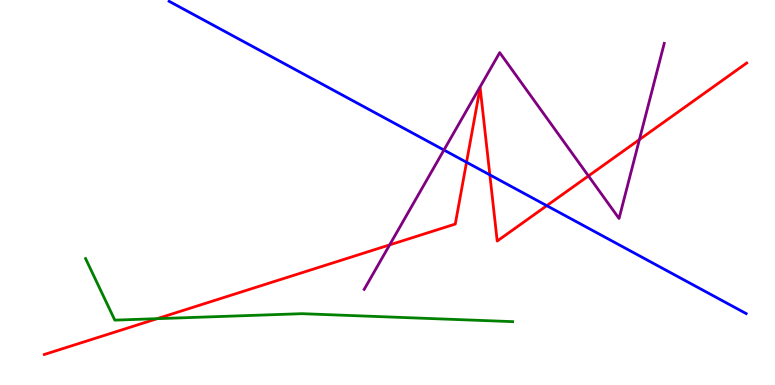[{'lines': ['blue', 'red'], 'intersections': [{'x': 6.02, 'y': 5.79}, {'x': 6.32, 'y': 5.46}, {'x': 7.06, 'y': 4.66}]}, {'lines': ['green', 'red'], 'intersections': [{'x': 2.03, 'y': 1.72}]}, {'lines': ['purple', 'red'], 'intersections': [{'x': 5.03, 'y': 3.64}, {'x': 7.59, 'y': 5.43}, {'x': 8.25, 'y': 6.37}]}, {'lines': ['blue', 'green'], 'intersections': []}, {'lines': ['blue', 'purple'], 'intersections': [{'x': 5.73, 'y': 6.1}]}, {'lines': ['green', 'purple'], 'intersections': []}]